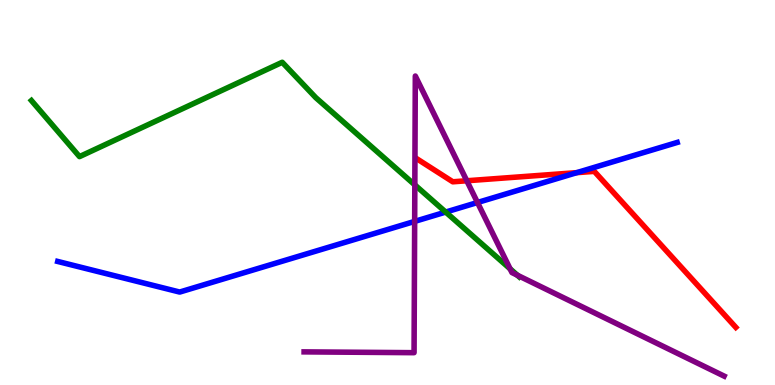[{'lines': ['blue', 'red'], 'intersections': [{'x': 7.44, 'y': 5.52}]}, {'lines': ['green', 'red'], 'intersections': []}, {'lines': ['purple', 'red'], 'intersections': [{'x': 6.02, 'y': 5.3}]}, {'lines': ['blue', 'green'], 'intersections': [{'x': 5.75, 'y': 4.49}]}, {'lines': ['blue', 'purple'], 'intersections': [{'x': 5.35, 'y': 4.25}, {'x': 6.16, 'y': 4.74}]}, {'lines': ['green', 'purple'], 'intersections': [{'x': 5.35, 'y': 5.2}, {'x': 6.58, 'y': 3.02}, {'x': 6.68, 'y': 2.85}]}]